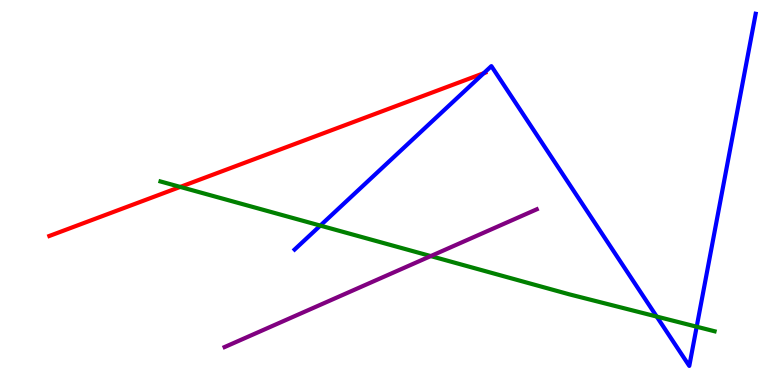[{'lines': ['blue', 'red'], 'intersections': [{'x': 6.24, 'y': 8.1}]}, {'lines': ['green', 'red'], 'intersections': [{'x': 2.33, 'y': 5.15}]}, {'lines': ['purple', 'red'], 'intersections': []}, {'lines': ['blue', 'green'], 'intersections': [{'x': 4.13, 'y': 4.14}, {'x': 8.47, 'y': 1.78}, {'x': 8.99, 'y': 1.51}]}, {'lines': ['blue', 'purple'], 'intersections': []}, {'lines': ['green', 'purple'], 'intersections': [{'x': 5.56, 'y': 3.35}]}]